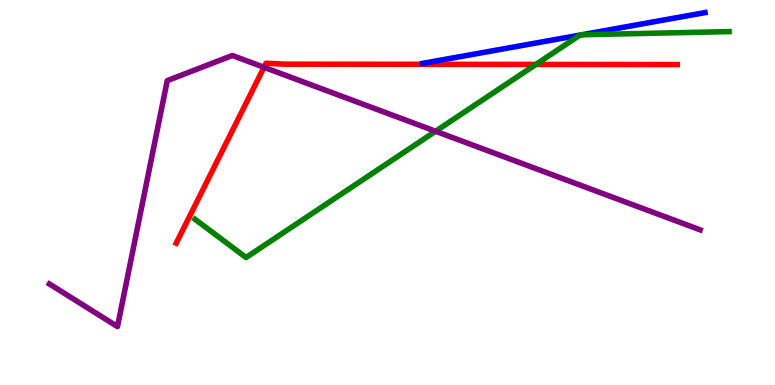[{'lines': ['blue', 'red'], 'intersections': []}, {'lines': ['green', 'red'], 'intersections': [{'x': 6.92, 'y': 8.33}]}, {'lines': ['purple', 'red'], 'intersections': [{'x': 3.41, 'y': 8.25}]}, {'lines': ['blue', 'green'], 'intersections': [{'x': 7.48, 'y': 9.09}, {'x': 7.51, 'y': 9.1}]}, {'lines': ['blue', 'purple'], 'intersections': []}, {'lines': ['green', 'purple'], 'intersections': [{'x': 5.62, 'y': 6.59}]}]